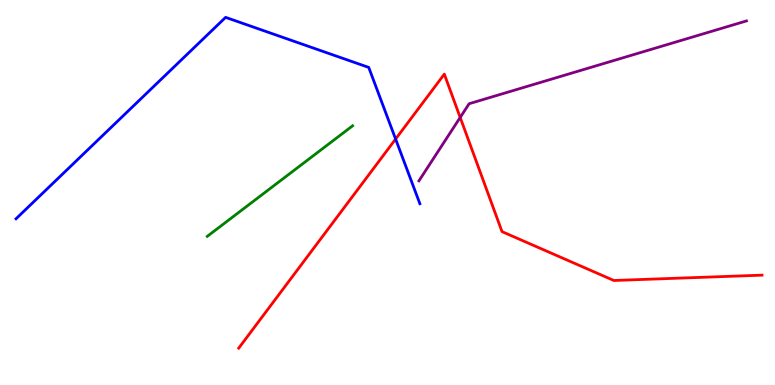[{'lines': ['blue', 'red'], 'intersections': [{'x': 5.1, 'y': 6.39}]}, {'lines': ['green', 'red'], 'intersections': []}, {'lines': ['purple', 'red'], 'intersections': [{'x': 5.94, 'y': 6.95}]}, {'lines': ['blue', 'green'], 'intersections': []}, {'lines': ['blue', 'purple'], 'intersections': []}, {'lines': ['green', 'purple'], 'intersections': []}]